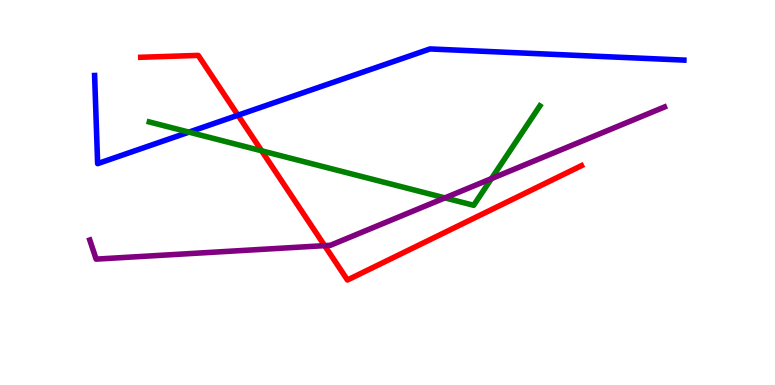[{'lines': ['blue', 'red'], 'intersections': [{'x': 3.07, 'y': 7.01}]}, {'lines': ['green', 'red'], 'intersections': [{'x': 3.38, 'y': 6.08}]}, {'lines': ['purple', 'red'], 'intersections': [{'x': 4.19, 'y': 3.62}]}, {'lines': ['blue', 'green'], 'intersections': [{'x': 2.44, 'y': 6.57}]}, {'lines': ['blue', 'purple'], 'intersections': []}, {'lines': ['green', 'purple'], 'intersections': [{'x': 5.74, 'y': 4.86}, {'x': 6.34, 'y': 5.36}]}]